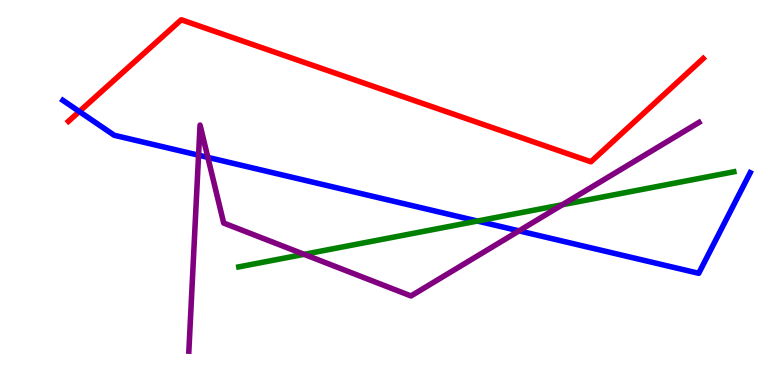[{'lines': ['blue', 'red'], 'intersections': [{'x': 1.02, 'y': 7.1}]}, {'lines': ['green', 'red'], 'intersections': []}, {'lines': ['purple', 'red'], 'intersections': []}, {'lines': ['blue', 'green'], 'intersections': [{'x': 6.16, 'y': 4.26}]}, {'lines': ['blue', 'purple'], 'intersections': [{'x': 2.56, 'y': 5.97}, {'x': 2.68, 'y': 5.91}, {'x': 6.7, 'y': 4.0}]}, {'lines': ['green', 'purple'], 'intersections': [{'x': 3.92, 'y': 3.39}, {'x': 7.26, 'y': 4.68}]}]